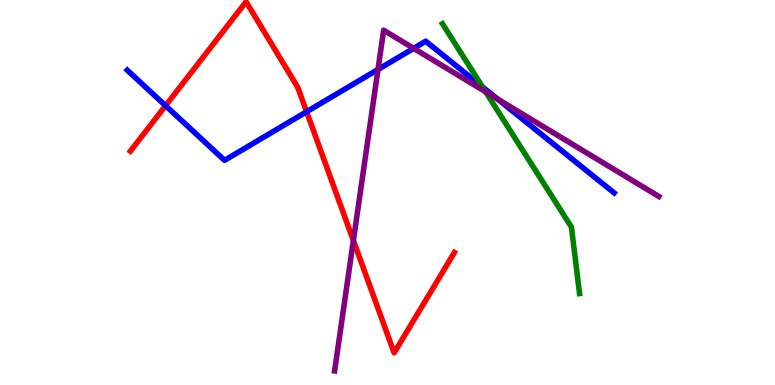[{'lines': ['blue', 'red'], 'intersections': [{'x': 2.14, 'y': 7.26}, {'x': 3.96, 'y': 7.1}]}, {'lines': ['green', 'red'], 'intersections': []}, {'lines': ['purple', 'red'], 'intersections': [{'x': 4.56, 'y': 3.75}]}, {'lines': ['blue', 'green'], 'intersections': [{'x': 6.23, 'y': 7.74}]}, {'lines': ['blue', 'purple'], 'intersections': [{'x': 4.88, 'y': 8.2}, {'x': 5.34, 'y': 8.74}, {'x': 6.42, 'y': 7.43}]}, {'lines': ['green', 'purple'], 'intersections': [{'x': 6.27, 'y': 7.61}]}]